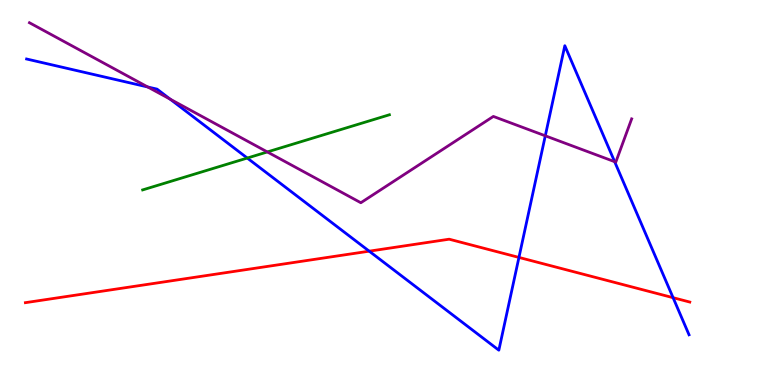[{'lines': ['blue', 'red'], 'intersections': [{'x': 4.76, 'y': 3.48}, {'x': 6.7, 'y': 3.31}, {'x': 8.69, 'y': 2.27}]}, {'lines': ['green', 'red'], 'intersections': []}, {'lines': ['purple', 'red'], 'intersections': []}, {'lines': ['blue', 'green'], 'intersections': [{'x': 3.19, 'y': 5.89}]}, {'lines': ['blue', 'purple'], 'intersections': [{'x': 1.91, 'y': 7.74}, {'x': 2.2, 'y': 7.42}, {'x': 7.04, 'y': 6.47}, {'x': 7.93, 'y': 5.8}]}, {'lines': ['green', 'purple'], 'intersections': [{'x': 3.45, 'y': 6.05}]}]